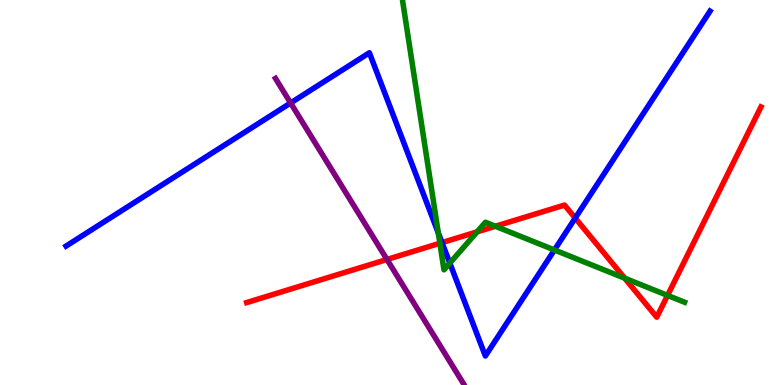[{'lines': ['blue', 'red'], 'intersections': [{'x': 5.7, 'y': 3.7}, {'x': 7.42, 'y': 4.34}]}, {'lines': ['green', 'red'], 'intersections': [{'x': 5.68, 'y': 3.68}, {'x': 6.16, 'y': 3.98}, {'x': 6.39, 'y': 4.12}, {'x': 8.06, 'y': 2.77}, {'x': 8.61, 'y': 2.33}]}, {'lines': ['purple', 'red'], 'intersections': [{'x': 4.99, 'y': 3.26}]}, {'lines': ['blue', 'green'], 'intersections': [{'x': 5.66, 'y': 3.95}, {'x': 5.8, 'y': 3.17}, {'x': 7.15, 'y': 3.51}]}, {'lines': ['blue', 'purple'], 'intersections': [{'x': 3.75, 'y': 7.33}]}, {'lines': ['green', 'purple'], 'intersections': []}]